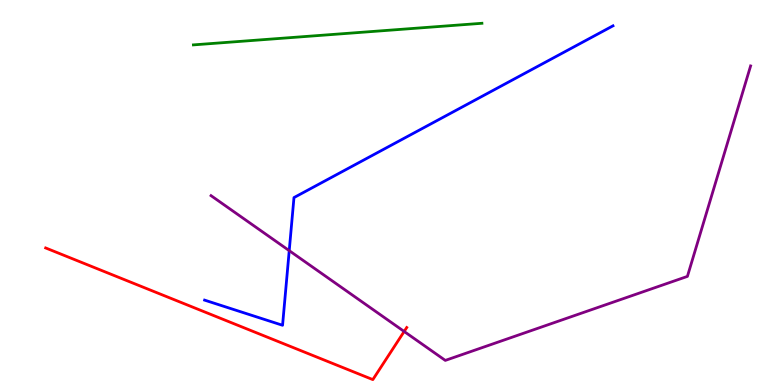[{'lines': ['blue', 'red'], 'intersections': []}, {'lines': ['green', 'red'], 'intersections': []}, {'lines': ['purple', 'red'], 'intersections': [{'x': 5.22, 'y': 1.39}]}, {'lines': ['blue', 'green'], 'intersections': []}, {'lines': ['blue', 'purple'], 'intersections': [{'x': 3.73, 'y': 3.49}]}, {'lines': ['green', 'purple'], 'intersections': []}]